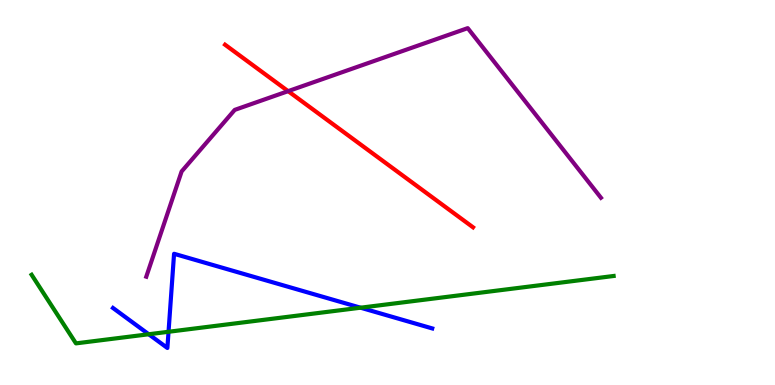[{'lines': ['blue', 'red'], 'intersections': []}, {'lines': ['green', 'red'], 'intersections': []}, {'lines': ['purple', 'red'], 'intersections': [{'x': 3.72, 'y': 7.63}]}, {'lines': ['blue', 'green'], 'intersections': [{'x': 1.92, 'y': 1.32}, {'x': 2.17, 'y': 1.38}, {'x': 4.65, 'y': 2.01}]}, {'lines': ['blue', 'purple'], 'intersections': []}, {'lines': ['green', 'purple'], 'intersections': []}]